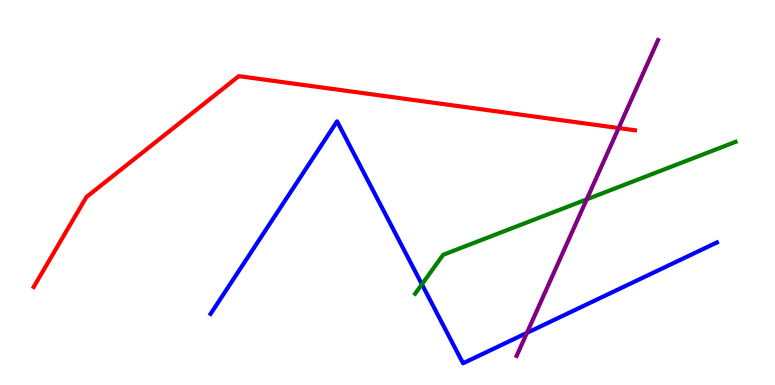[{'lines': ['blue', 'red'], 'intersections': []}, {'lines': ['green', 'red'], 'intersections': []}, {'lines': ['purple', 'red'], 'intersections': [{'x': 7.98, 'y': 6.67}]}, {'lines': ['blue', 'green'], 'intersections': [{'x': 5.44, 'y': 2.62}]}, {'lines': ['blue', 'purple'], 'intersections': [{'x': 6.8, 'y': 1.35}]}, {'lines': ['green', 'purple'], 'intersections': [{'x': 7.57, 'y': 4.82}]}]